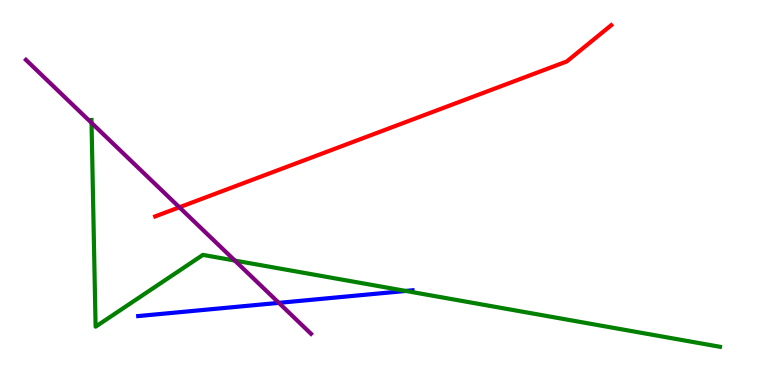[{'lines': ['blue', 'red'], 'intersections': []}, {'lines': ['green', 'red'], 'intersections': []}, {'lines': ['purple', 'red'], 'intersections': [{'x': 2.31, 'y': 4.62}]}, {'lines': ['blue', 'green'], 'intersections': [{'x': 5.24, 'y': 2.44}]}, {'lines': ['blue', 'purple'], 'intersections': [{'x': 3.6, 'y': 2.13}]}, {'lines': ['green', 'purple'], 'intersections': [{'x': 1.18, 'y': 6.81}, {'x': 3.03, 'y': 3.23}]}]